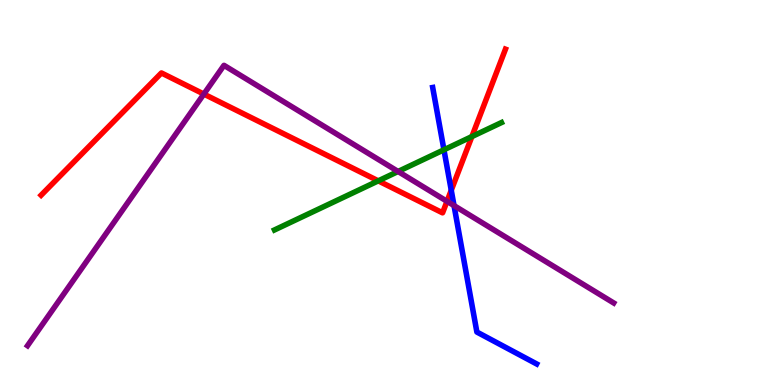[{'lines': ['blue', 'red'], 'intersections': [{'x': 5.82, 'y': 5.06}]}, {'lines': ['green', 'red'], 'intersections': [{'x': 4.88, 'y': 5.3}, {'x': 6.09, 'y': 6.45}]}, {'lines': ['purple', 'red'], 'intersections': [{'x': 2.63, 'y': 7.56}, {'x': 5.77, 'y': 4.77}]}, {'lines': ['blue', 'green'], 'intersections': [{'x': 5.73, 'y': 6.11}]}, {'lines': ['blue', 'purple'], 'intersections': [{'x': 5.86, 'y': 4.66}]}, {'lines': ['green', 'purple'], 'intersections': [{'x': 5.14, 'y': 5.55}]}]